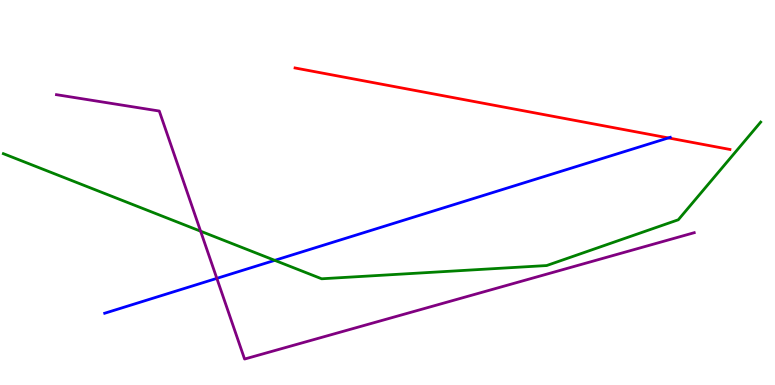[{'lines': ['blue', 'red'], 'intersections': [{'x': 8.62, 'y': 6.42}]}, {'lines': ['green', 'red'], 'intersections': []}, {'lines': ['purple', 'red'], 'intersections': []}, {'lines': ['blue', 'green'], 'intersections': [{'x': 3.55, 'y': 3.24}]}, {'lines': ['blue', 'purple'], 'intersections': [{'x': 2.8, 'y': 2.77}]}, {'lines': ['green', 'purple'], 'intersections': [{'x': 2.59, 'y': 3.99}]}]